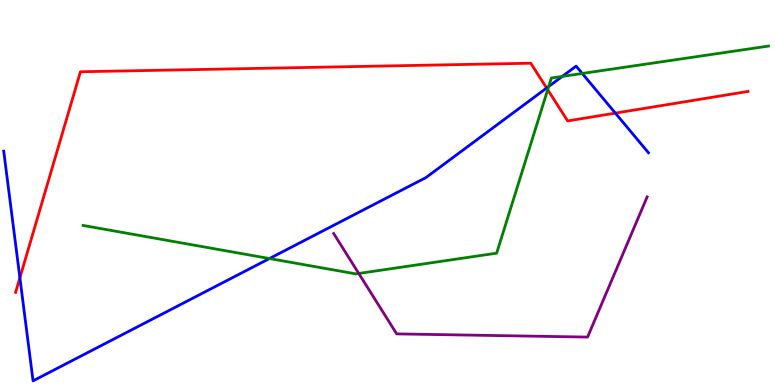[{'lines': ['blue', 'red'], 'intersections': [{'x': 0.257, 'y': 2.78}, {'x': 7.05, 'y': 7.71}, {'x': 7.94, 'y': 7.06}]}, {'lines': ['green', 'red'], 'intersections': [{'x': 7.07, 'y': 7.67}]}, {'lines': ['purple', 'red'], 'intersections': []}, {'lines': ['blue', 'green'], 'intersections': [{'x': 3.48, 'y': 3.28}, {'x': 7.08, 'y': 7.75}, {'x': 7.26, 'y': 8.02}, {'x': 7.51, 'y': 8.09}]}, {'lines': ['blue', 'purple'], 'intersections': []}, {'lines': ['green', 'purple'], 'intersections': [{'x': 4.63, 'y': 2.9}]}]